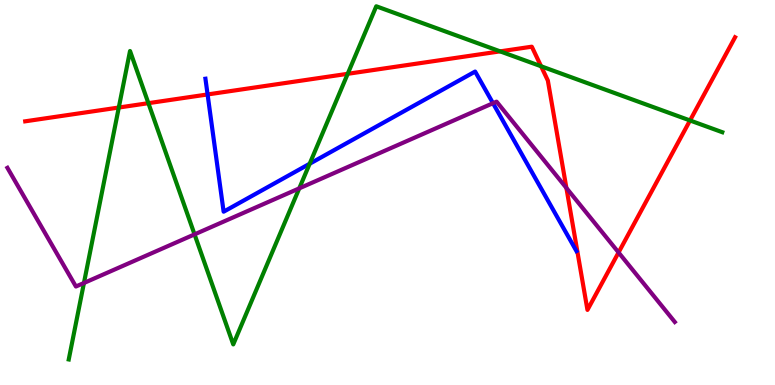[{'lines': ['blue', 'red'], 'intersections': [{'x': 2.68, 'y': 7.55}]}, {'lines': ['green', 'red'], 'intersections': [{'x': 1.53, 'y': 7.21}, {'x': 1.91, 'y': 7.32}, {'x': 4.49, 'y': 8.08}, {'x': 6.45, 'y': 8.67}, {'x': 6.98, 'y': 8.28}, {'x': 8.9, 'y': 6.87}]}, {'lines': ['purple', 'red'], 'intersections': [{'x': 7.31, 'y': 5.12}, {'x': 7.98, 'y': 3.44}]}, {'lines': ['blue', 'green'], 'intersections': [{'x': 4.0, 'y': 5.75}]}, {'lines': ['blue', 'purple'], 'intersections': [{'x': 6.36, 'y': 7.32}]}, {'lines': ['green', 'purple'], 'intersections': [{'x': 1.08, 'y': 2.65}, {'x': 2.51, 'y': 3.91}, {'x': 3.86, 'y': 5.11}]}]